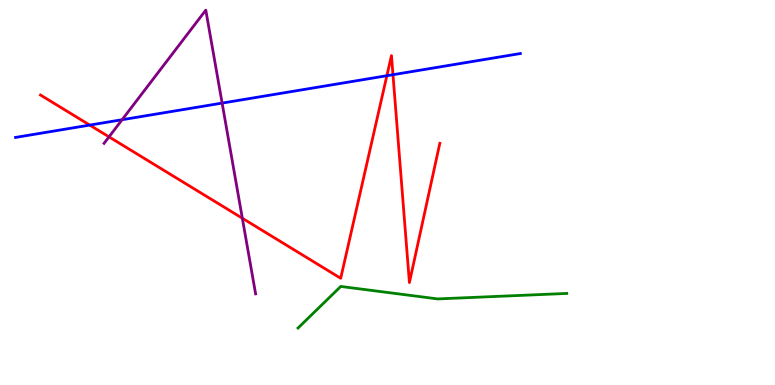[{'lines': ['blue', 'red'], 'intersections': [{'x': 1.16, 'y': 6.75}, {'x': 4.99, 'y': 8.03}, {'x': 5.07, 'y': 8.06}]}, {'lines': ['green', 'red'], 'intersections': []}, {'lines': ['purple', 'red'], 'intersections': [{'x': 1.41, 'y': 6.45}, {'x': 3.13, 'y': 4.33}]}, {'lines': ['blue', 'green'], 'intersections': []}, {'lines': ['blue', 'purple'], 'intersections': [{'x': 1.58, 'y': 6.89}, {'x': 2.87, 'y': 7.32}]}, {'lines': ['green', 'purple'], 'intersections': []}]